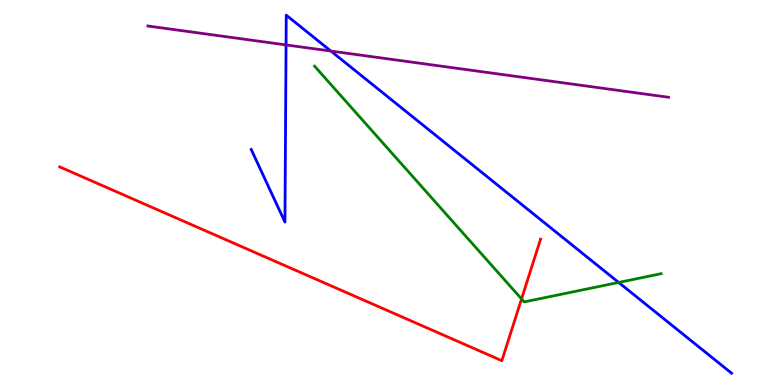[{'lines': ['blue', 'red'], 'intersections': []}, {'lines': ['green', 'red'], 'intersections': [{'x': 6.73, 'y': 2.24}]}, {'lines': ['purple', 'red'], 'intersections': []}, {'lines': ['blue', 'green'], 'intersections': [{'x': 7.98, 'y': 2.66}]}, {'lines': ['blue', 'purple'], 'intersections': [{'x': 3.69, 'y': 8.83}, {'x': 4.27, 'y': 8.67}]}, {'lines': ['green', 'purple'], 'intersections': []}]